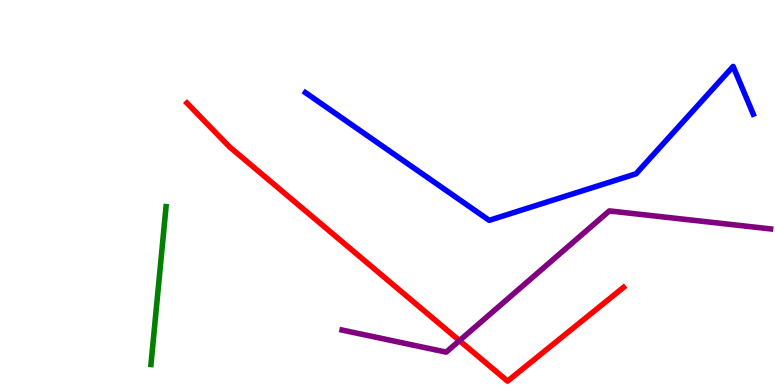[{'lines': ['blue', 'red'], 'intersections': []}, {'lines': ['green', 'red'], 'intersections': []}, {'lines': ['purple', 'red'], 'intersections': [{'x': 5.93, 'y': 1.15}]}, {'lines': ['blue', 'green'], 'intersections': []}, {'lines': ['blue', 'purple'], 'intersections': []}, {'lines': ['green', 'purple'], 'intersections': []}]